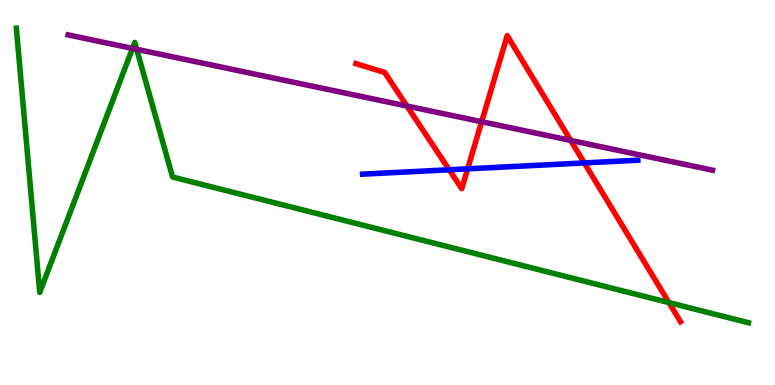[{'lines': ['blue', 'red'], 'intersections': [{'x': 5.8, 'y': 5.59}, {'x': 6.03, 'y': 5.61}, {'x': 7.54, 'y': 5.77}]}, {'lines': ['green', 'red'], 'intersections': [{'x': 8.63, 'y': 2.14}]}, {'lines': ['purple', 'red'], 'intersections': [{'x': 5.25, 'y': 7.25}, {'x': 6.21, 'y': 6.84}, {'x': 7.36, 'y': 6.35}]}, {'lines': ['blue', 'green'], 'intersections': []}, {'lines': ['blue', 'purple'], 'intersections': []}, {'lines': ['green', 'purple'], 'intersections': [{'x': 1.71, 'y': 8.74}, {'x': 1.76, 'y': 8.72}]}]